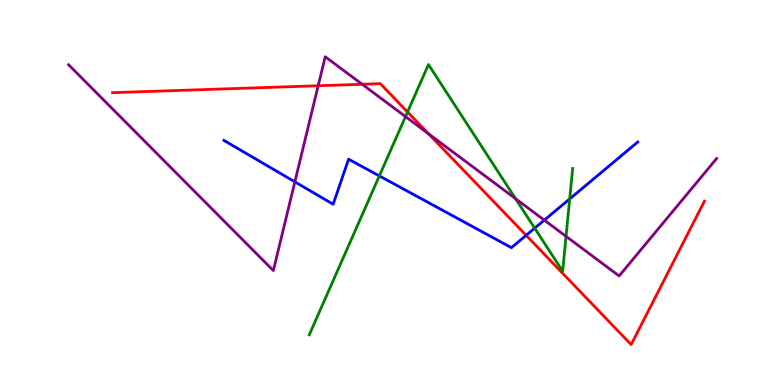[{'lines': ['blue', 'red'], 'intersections': [{'x': 6.79, 'y': 3.89}]}, {'lines': ['green', 'red'], 'intersections': [{'x': 5.26, 'y': 7.09}]}, {'lines': ['purple', 'red'], 'intersections': [{'x': 4.11, 'y': 7.77}, {'x': 4.67, 'y': 7.81}, {'x': 5.53, 'y': 6.53}]}, {'lines': ['blue', 'green'], 'intersections': [{'x': 4.89, 'y': 5.43}, {'x': 6.9, 'y': 4.07}, {'x': 7.35, 'y': 4.83}]}, {'lines': ['blue', 'purple'], 'intersections': [{'x': 3.8, 'y': 5.28}, {'x': 7.02, 'y': 4.28}]}, {'lines': ['green', 'purple'], 'intersections': [{'x': 5.23, 'y': 6.97}, {'x': 6.65, 'y': 4.84}, {'x': 7.3, 'y': 3.86}]}]